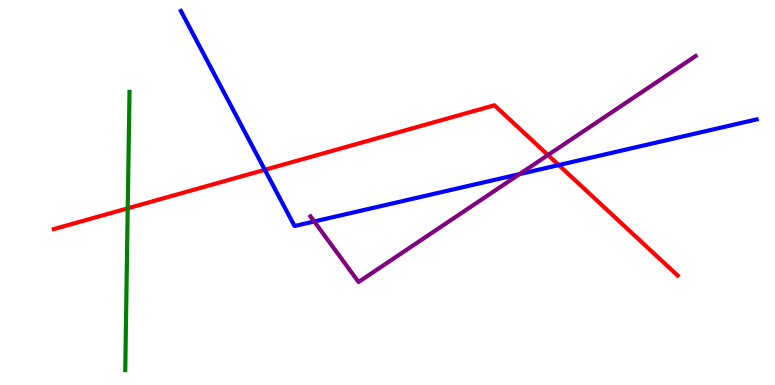[{'lines': ['blue', 'red'], 'intersections': [{'x': 3.42, 'y': 5.59}, {'x': 7.21, 'y': 5.71}]}, {'lines': ['green', 'red'], 'intersections': [{'x': 1.65, 'y': 4.59}]}, {'lines': ['purple', 'red'], 'intersections': [{'x': 7.07, 'y': 5.97}]}, {'lines': ['blue', 'green'], 'intersections': []}, {'lines': ['blue', 'purple'], 'intersections': [{'x': 4.05, 'y': 4.25}, {'x': 6.7, 'y': 5.48}]}, {'lines': ['green', 'purple'], 'intersections': []}]